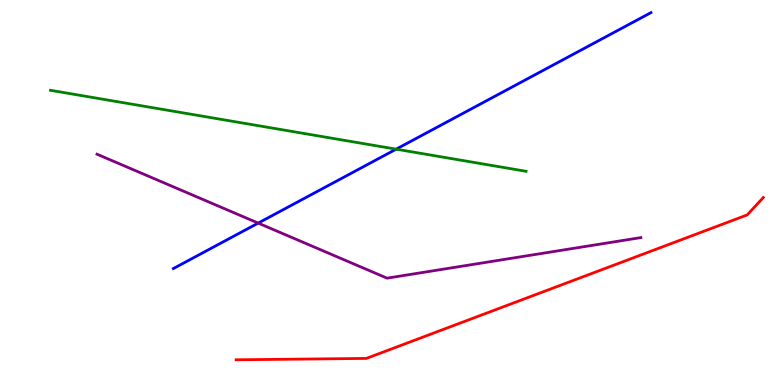[{'lines': ['blue', 'red'], 'intersections': []}, {'lines': ['green', 'red'], 'intersections': []}, {'lines': ['purple', 'red'], 'intersections': []}, {'lines': ['blue', 'green'], 'intersections': [{'x': 5.11, 'y': 6.13}]}, {'lines': ['blue', 'purple'], 'intersections': [{'x': 3.33, 'y': 4.21}]}, {'lines': ['green', 'purple'], 'intersections': []}]